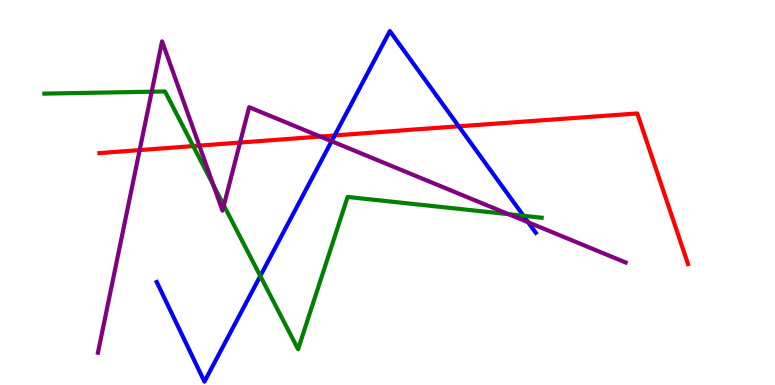[{'lines': ['blue', 'red'], 'intersections': [{'x': 4.32, 'y': 6.48}, {'x': 5.92, 'y': 6.72}]}, {'lines': ['green', 'red'], 'intersections': [{'x': 2.49, 'y': 6.21}]}, {'lines': ['purple', 'red'], 'intersections': [{'x': 1.8, 'y': 6.1}, {'x': 2.57, 'y': 6.22}, {'x': 3.1, 'y': 6.3}, {'x': 4.13, 'y': 6.45}]}, {'lines': ['blue', 'green'], 'intersections': [{'x': 3.36, 'y': 2.83}, {'x': 6.75, 'y': 4.4}]}, {'lines': ['blue', 'purple'], 'intersections': [{'x': 4.28, 'y': 6.33}, {'x': 6.82, 'y': 4.23}]}, {'lines': ['green', 'purple'], 'intersections': [{'x': 1.96, 'y': 7.62}, {'x': 2.75, 'y': 5.19}, {'x': 2.89, 'y': 4.66}, {'x': 6.56, 'y': 4.44}]}]